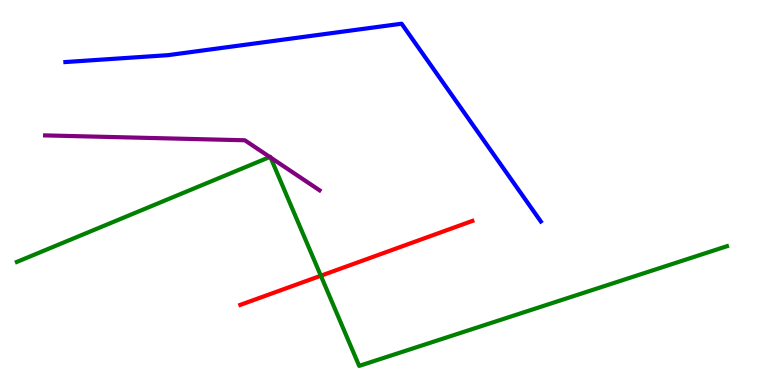[{'lines': ['blue', 'red'], 'intersections': []}, {'lines': ['green', 'red'], 'intersections': [{'x': 4.14, 'y': 2.84}]}, {'lines': ['purple', 'red'], 'intersections': []}, {'lines': ['blue', 'green'], 'intersections': []}, {'lines': ['blue', 'purple'], 'intersections': []}, {'lines': ['green', 'purple'], 'intersections': [{'x': 3.48, 'y': 5.92}, {'x': 3.49, 'y': 5.91}]}]